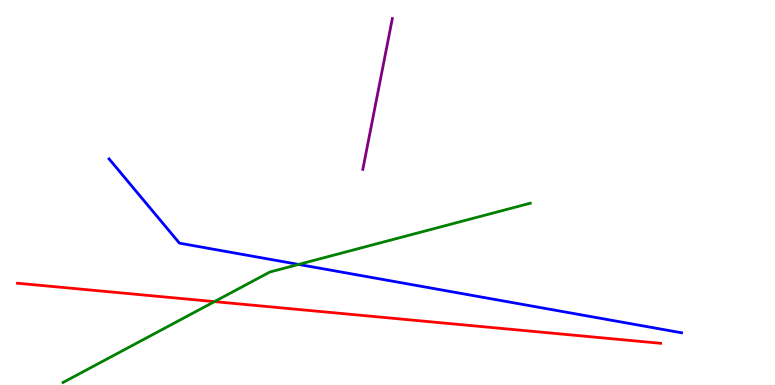[{'lines': ['blue', 'red'], 'intersections': []}, {'lines': ['green', 'red'], 'intersections': [{'x': 2.77, 'y': 2.17}]}, {'lines': ['purple', 'red'], 'intersections': []}, {'lines': ['blue', 'green'], 'intersections': [{'x': 3.85, 'y': 3.13}]}, {'lines': ['blue', 'purple'], 'intersections': []}, {'lines': ['green', 'purple'], 'intersections': []}]